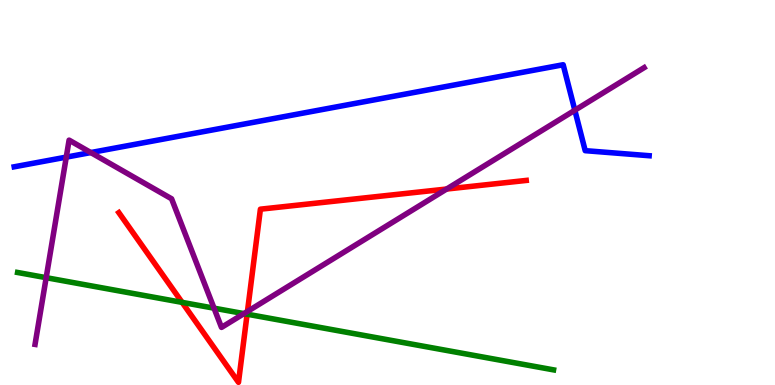[{'lines': ['blue', 'red'], 'intersections': []}, {'lines': ['green', 'red'], 'intersections': [{'x': 2.35, 'y': 2.15}, {'x': 3.19, 'y': 1.84}]}, {'lines': ['purple', 'red'], 'intersections': [{'x': 3.19, 'y': 1.91}, {'x': 5.76, 'y': 5.09}]}, {'lines': ['blue', 'green'], 'intersections': []}, {'lines': ['blue', 'purple'], 'intersections': [{'x': 0.855, 'y': 5.92}, {'x': 1.17, 'y': 6.04}, {'x': 7.42, 'y': 7.14}]}, {'lines': ['green', 'purple'], 'intersections': [{'x': 0.596, 'y': 2.79}, {'x': 2.76, 'y': 2.0}, {'x': 3.15, 'y': 1.85}]}]